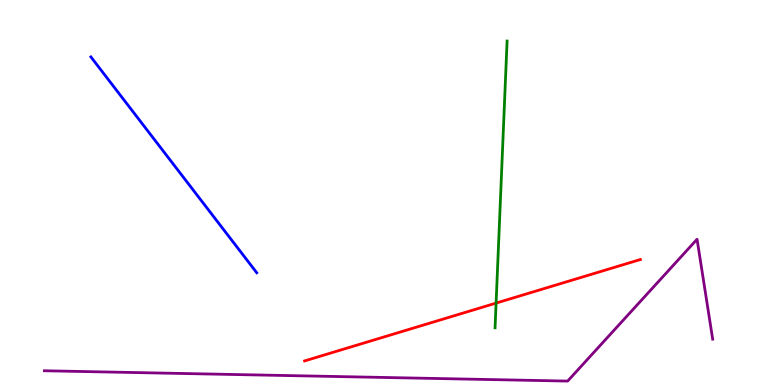[{'lines': ['blue', 'red'], 'intersections': []}, {'lines': ['green', 'red'], 'intersections': [{'x': 6.4, 'y': 2.13}]}, {'lines': ['purple', 'red'], 'intersections': []}, {'lines': ['blue', 'green'], 'intersections': []}, {'lines': ['blue', 'purple'], 'intersections': []}, {'lines': ['green', 'purple'], 'intersections': []}]